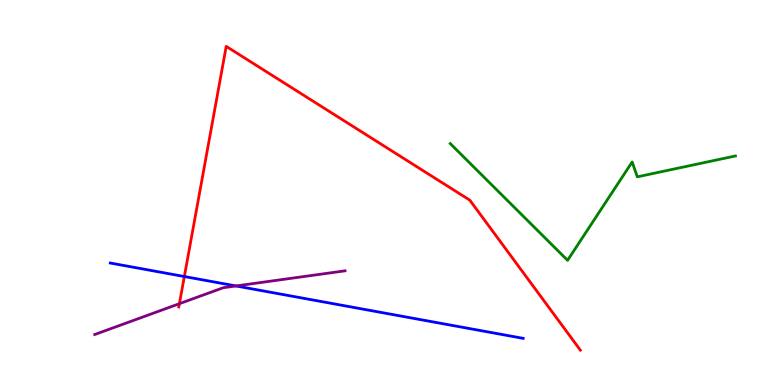[{'lines': ['blue', 'red'], 'intersections': [{'x': 2.38, 'y': 2.82}]}, {'lines': ['green', 'red'], 'intersections': []}, {'lines': ['purple', 'red'], 'intersections': [{'x': 2.31, 'y': 2.11}]}, {'lines': ['blue', 'green'], 'intersections': []}, {'lines': ['blue', 'purple'], 'intersections': [{'x': 3.05, 'y': 2.57}]}, {'lines': ['green', 'purple'], 'intersections': []}]